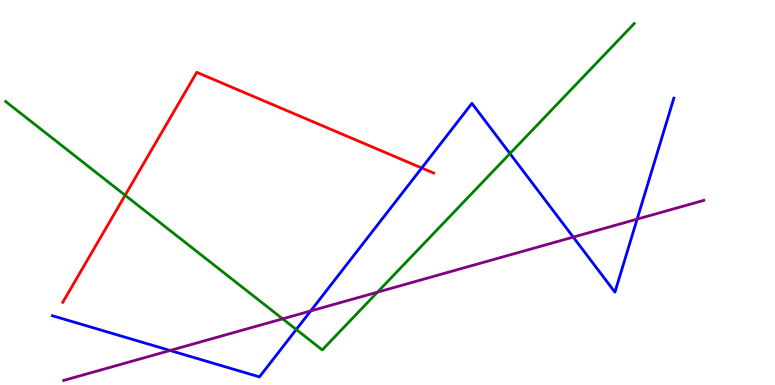[{'lines': ['blue', 'red'], 'intersections': [{'x': 5.44, 'y': 5.64}]}, {'lines': ['green', 'red'], 'intersections': [{'x': 1.61, 'y': 4.93}]}, {'lines': ['purple', 'red'], 'intersections': []}, {'lines': ['blue', 'green'], 'intersections': [{'x': 3.82, 'y': 1.44}, {'x': 6.58, 'y': 6.01}]}, {'lines': ['blue', 'purple'], 'intersections': [{'x': 2.19, 'y': 0.896}, {'x': 4.01, 'y': 1.92}, {'x': 7.4, 'y': 3.84}, {'x': 8.22, 'y': 4.31}]}, {'lines': ['green', 'purple'], 'intersections': [{'x': 3.65, 'y': 1.72}, {'x': 4.87, 'y': 2.41}]}]